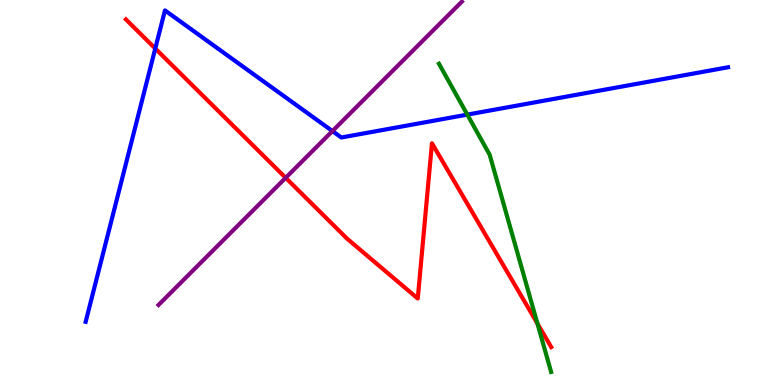[{'lines': ['blue', 'red'], 'intersections': [{'x': 2.0, 'y': 8.74}]}, {'lines': ['green', 'red'], 'intersections': [{'x': 6.93, 'y': 1.6}]}, {'lines': ['purple', 'red'], 'intersections': [{'x': 3.69, 'y': 5.38}]}, {'lines': ['blue', 'green'], 'intersections': [{'x': 6.03, 'y': 7.02}]}, {'lines': ['blue', 'purple'], 'intersections': [{'x': 4.29, 'y': 6.6}]}, {'lines': ['green', 'purple'], 'intersections': []}]